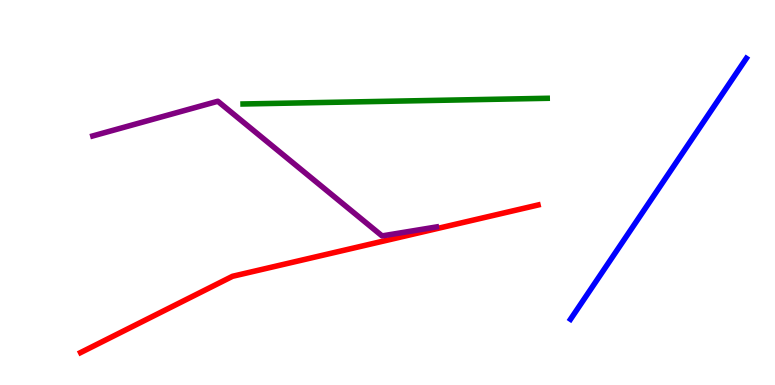[{'lines': ['blue', 'red'], 'intersections': []}, {'lines': ['green', 'red'], 'intersections': []}, {'lines': ['purple', 'red'], 'intersections': []}, {'lines': ['blue', 'green'], 'intersections': []}, {'lines': ['blue', 'purple'], 'intersections': []}, {'lines': ['green', 'purple'], 'intersections': []}]